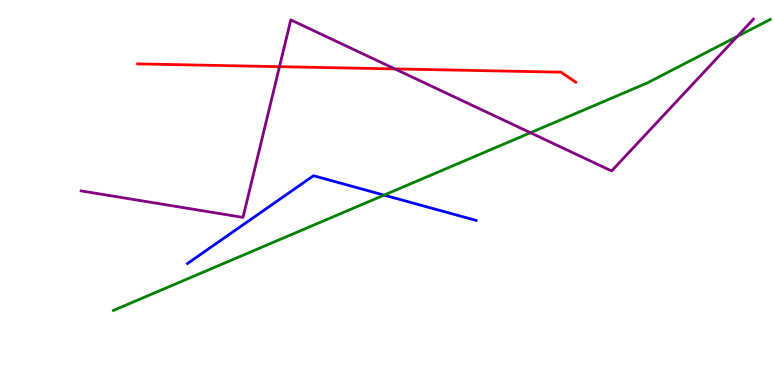[{'lines': ['blue', 'red'], 'intersections': []}, {'lines': ['green', 'red'], 'intersections': []}, {'lines': ['purple', 'red'], 'intersections': [{'x': 3.61, 'y': 8.27}, {'x': 5.1, 'y': 8.21}]}, {'lines': ['blue', 'green'], 'intersections': [{'x': 4.96, 'y': 4.93}]}, {'lines': ['blue', 'purple'], 'intersections': []}, {'lines': ['green', 'purple'], 'intersections': [{'x': 6.84, 'y': 6.55}, {'x': 9.51, 'y': 9.05}]}]